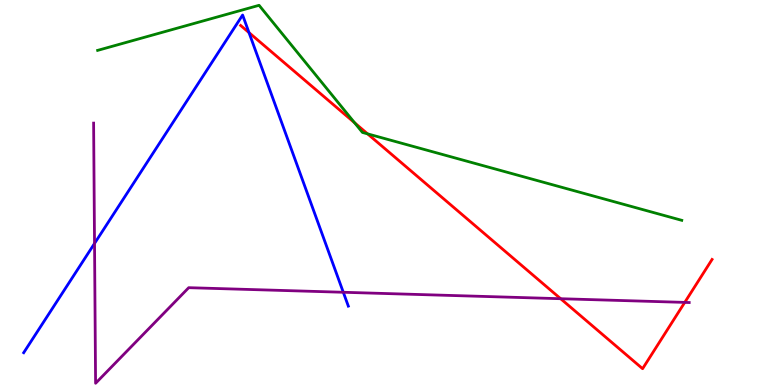[{'lines': ['blue', 'red'], 'intersections': [{'x': 3.21, 'y': 9.15}]}, {'lines': ['green', 'red'], 'intersections': [{'x': 4.57, 'y': 6.81}, {'x': 4.74, 'y': 6.52}]}, {'lines': ['purple', 'red'], 'intersections': [{'x': 7.23, 'y': 2.24}, {'x': 8.84, 'y': 2.15}]}, {'lines': ['blue', 'green'], 'intersections': []}, {'lines': ['blue', 'purple'], 'intersections': [{'x': 1.22, 'y': 3.68}, {'x': 4.43, 'y': 2.41}]}, {'lines': ['green', 'purple'], 'intersections': []}]